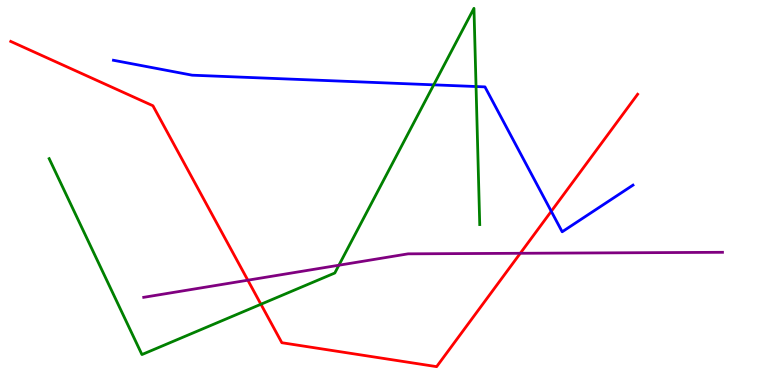[{'lines': ['blue', 'red'], 'intersections': [{'x': 7.11, 'y': 4.51}]}, {'lines': ['green', 'red'], 'intersections': [{'x': 3.37, 'y': 2.1}]}, {'lines': ['purple', 'red'], 'intersections': [{'x': 3.2, 'y': 2.72}, {'x': 6.71, 'y': 3.42}]}, {'lines': ['blue', 'green'], 'intersections': [{'x': 5.6, 'y': 7.8}, {'x': 6.14, 'y': 7.75}]}, {'lines': ['blue', 'purple'], 'intersections': []}, {'lines': ['green', 'purple'], 'intersections': [{'x': 4.37, 'y': 3.11}]}]